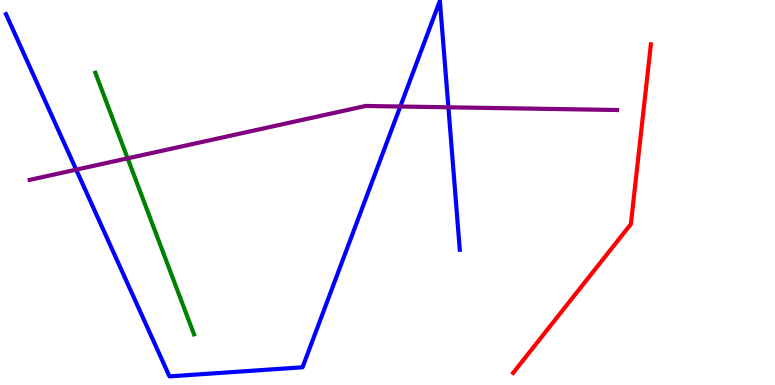[{'lines': ['blue', 'red'], 'intersections': []}, {'lines': ['green', 'red'], 'intersections': []}, {'lines': ['purple', 'red'], 'intersections': []}, {'lines': ['blue', 'green'], 'intersections': []}, {'lines': ['blue', 'purple'], 'intersections': [{'x': 0.983, 'y': 5.59}, {'x': 5.17, 'y': 7.23}, {'x': 5.79, 'y': 7.21}]}, {'lines': ['green', 'purple'], 'intersections': [{'x': 1.65, 'y': 5.89}]}]